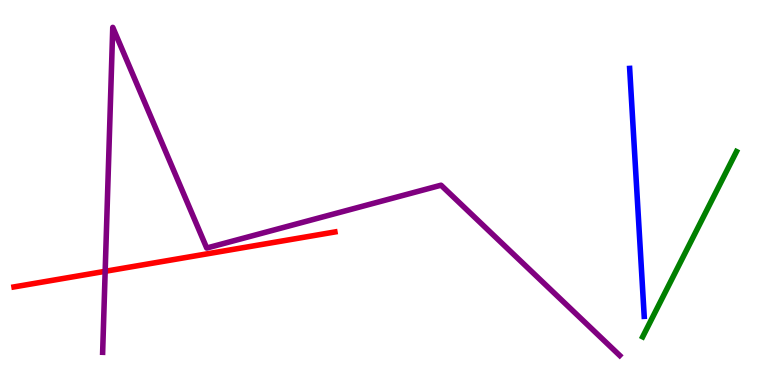[{'lines': ['blue', 'red'], 'intersections': []}, {'lines': ['green', 'red'], 'intersections': []}, {'lines': ['purple', 'red'], 'intersections': [{'x': 1.36, 'y': 2.95}]}, {'lines': ['blue', 'green'], 'intersections': []}, {'lines': ['blue', 'purple'], 'intersections': []}, {'lines': ['green', 'purple'], 'intersections': []}]